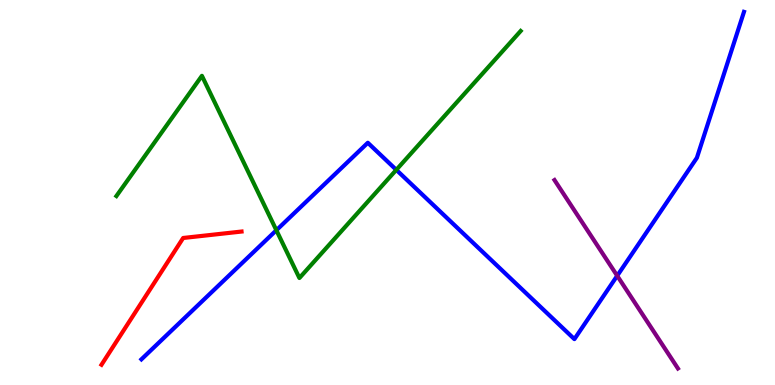[{'lines': ['blue', 'red'], 'intersections': []}, {'lines': ['green', 'red'], 'intersections': []}, {'lines': ['purple', 'red'], 'intersections': []}, {'lines': ['blue', 'green'], 'intersections': [{'x': 3.57, 'y': 4.02}, {'x': 5.11, 'y': 5.59}]}, {'lines': ['blue', 'purple'], 'intersections': [{'x': 7.96, 'y': 2.84}]}, {'lines': ['green', 'purple'], 'intersections': []}]